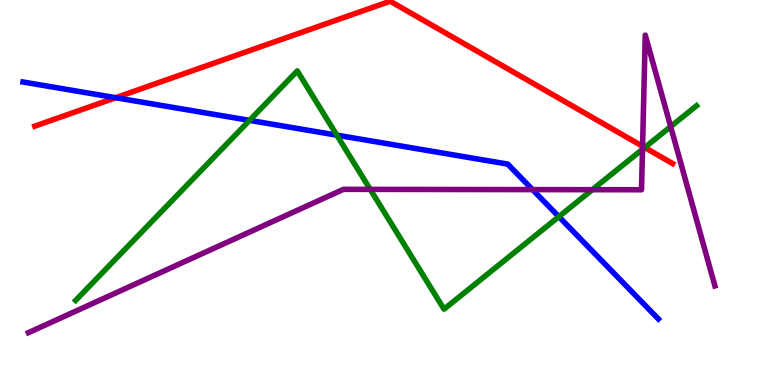[{'lines': ['blue', 'red'], 'intersections': [{'x': 1.49, 'y': 7.46}]}, {'lines': ['green', 'red'], 'intersections': [{'x': 8.32, 'y': 6.17}]}, {'lines': ['purple', 'red'], 'intersections': [{'x': 8.29, 'y': 6.2}]}, {'lines': ['blue', 'green'], 'intersections': [{'x': 3.22, 'y': 6.87}, {'x': 4.35, 'y': 6.49}, {'x': 7.21, 'y': 4.37}]}, {'lines': ['blue', 'purple'], 'intersections': [{'x': 6.87, 'y': 5.08}]}, {'lines': ['green', 'purple'], 'intersections': [{'x': 4.78, 'y': 5.08}, {'x': 7.64, 'y': 5.07}, {'x': 8.29, 'y': 6.12}, {'x': 8.65, 'y': 6.71}]}]